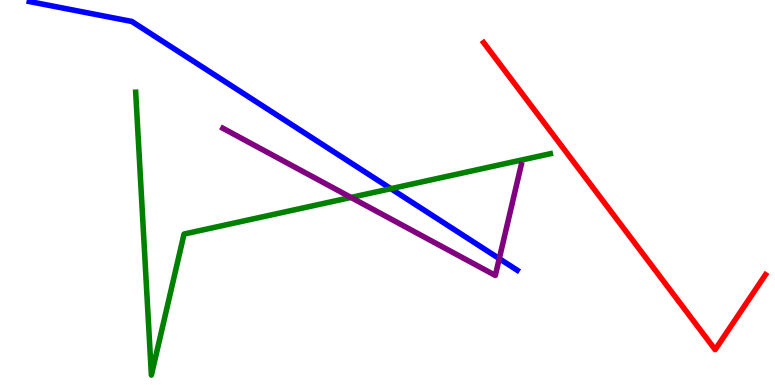[{'lines': ['blue', 'red'], 'intersections': []}, {'lines': ['green', 'red'], 'intersections': []}, {'lines': ['purple', 'red'], 'intersections': []}, {'lines': ['blue', 'green'], 'intersections': [{'x': 5.04, 'y': 5.1}]}, {'lines': ['blue', 'purple'], 'intersections': [{'x': 6.44, 'y': 3.28}]}, {'lines': ['green', 'purple'], 'intersections': [{'x': 4.53, 'y': 4.87}]}]